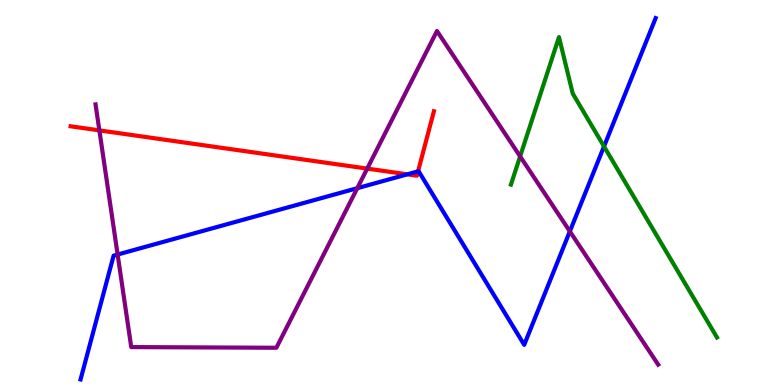[{'lines': ['blue', 'red'], 'intersections': [{'x': 5.26, 'y': 5.47}, {'x': 5.39, 'y': 5.55}]}, {'lines': ['green', 'red'], 'intersections': []}, {'lines': ['purple', 'red'], 'intersections': [{'x': 1.28, 'y': 6.61}, {'x': 4.74, 'y': 5.62}]}, {'lines': ['blue', 'green'], 'intersections': [{'x': 7.79, 'y': 6.2}]}, {'lines': ['blue', 'purple'], 'intersections': [{'x': 1.52, 'y': 3.39}, {'x': 4.61, 'y': 5.11}, {'x': 7.35, 'y': 3.99}]}, {'lines': ['green', 'purple'], 'intersections': [{'x': 6.71, 'y': 5.94}]}]